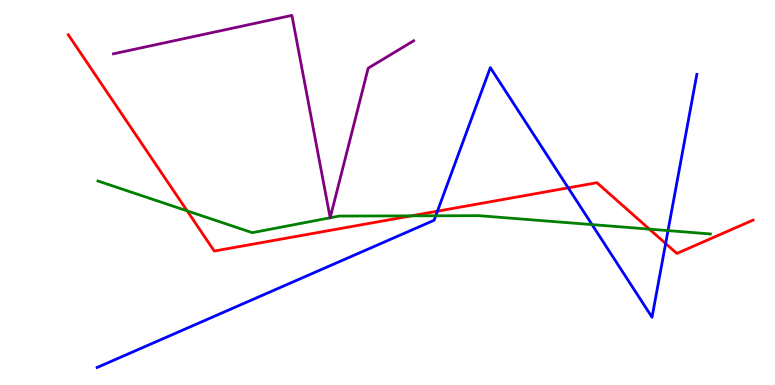[{'lines': ['blue', 'red'], 'intersections': [{'x': 5.64, 'y': 4.51}, {'x': 7.33, 'y': 5.12}, {'x': 8.59, 'y': 3.68}]}, {'lines': ['green', 'red'], 'intersections': [{'x': 2.41, 'y': 4.52}, {'x': 5.31, 'y': 4.39}, {'x': 8.38, 'y': 4.05}]}, {'lines': ['purple', 'red'], 'intersections': []}, {'lines': ['blue', 'green'], 'intersections': [{'x': 5.62, 'y': 4.4}, {'x': 7.64, 'y': 4.17}, {'x': 8.62, 'y': 4.01}]}, {'lines': ['blue', 'purple'], 'intersections': []}, {'lines': ['green', 'purple'], 'intersections': [{'x': 4.26, 'y': 4.34}, {'x': 4.26, 'y': 4.34}]}]